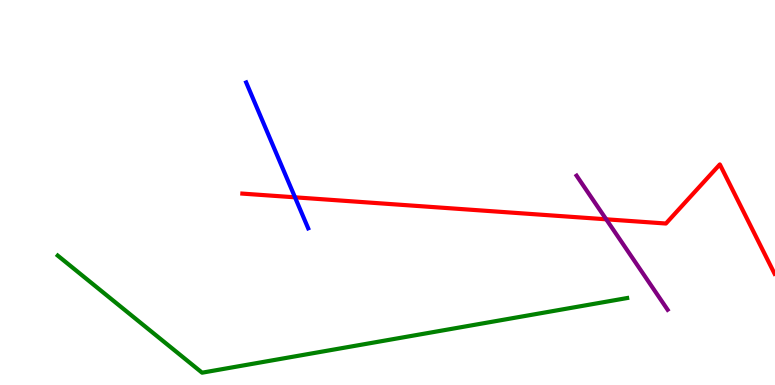[{'lines': ['blue', 'red'], 'intersections': [{'x': 3.81, 'y': 4.87}]}, {'lines': ['green', 'red'], 'intersections': []}, {'lines': ['purple', 'red'], 'intersections': [{'x': 7.82, 'y': 4.3}]}, {'lines': ['blue', 'green'], 'intersections': []}, {'lines': ['blue', 'purple'], 'intersections': []}, {'lines': ['green', 'purple'], 'intersections': []}]